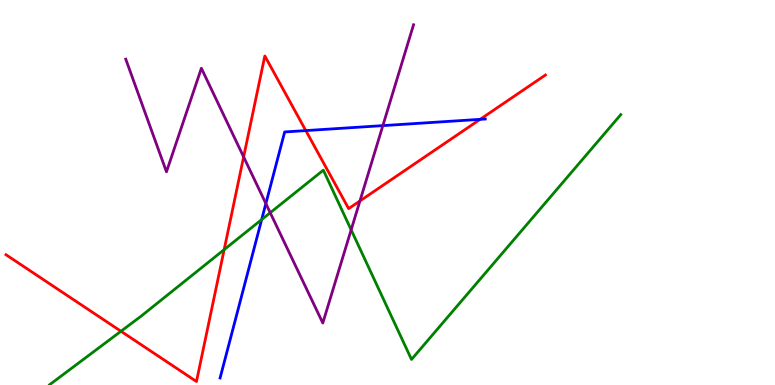[{'lines': ['blue', 'red'], 'intersections': [{'x': 3.95, 'y': 6.61}, {'x': 6.2, 'y': 6.9}]}, {'lines': ['green', 'red'], 'intersections': [{'x': 1.56, 'y': 1.4}, {'x': 2.89, 'y': 3.52}]}, {'lines': ['purple', 'red'], 'intersections': [{'x': 3.14, 'y': 5.92}, {'x': 4.64, 'y': 4.78}]}, {'lines': ['blue', 'green'], 'intersections': [{'x': 3.38, 'y': 4.3}]}, {'lines': ['blue', 'purple'], 'intersections': [{'x': 3.43, 'y': 4.71}, {'x': 4.94, 'y': 6.74}]}, {'lines': ['green', 'purple'], 'intersections': [{'x': 3.49, 'y': 4.47}, {'x': 4.53, 'y': 4.03}]}]